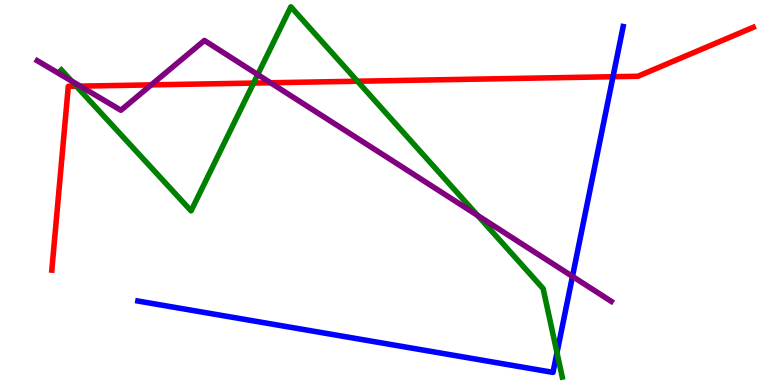[{'lines': ['blue', 'red'], 'intersections': [{'x': 7.91, 'y': 8.01}]}, {'lines': ['green', 'red'], 'intersections': [{'x': 0.985, 'y': 7.76}, {'x': 3.27, 'y': 7.84}, {'x': 4.61, 'y': 7.89}]}, {'lines': ['purple', 'red'], 'intersections': [{'x': 1.04, 'y': 7.76}, {'x': 1.95, 'y': 7.8}, {'x': 3.49, 'y': 7.85}]}, {'lines': ['blue', 'green'], 'intersections': [{'x': 7.19, 'y': 0.84}]}, {'lines': ['blue', 'purple'], 'intersections': [{'x': 7.39, 'y': 2.82}]}, {'lines': ['green', 'purple'], 'intersections': [{'x': 0.923, 'y': 7.9}, {'x': 3.33, 'y': 8.06}, {'x': 6.16, 'y': 4.4}]}]